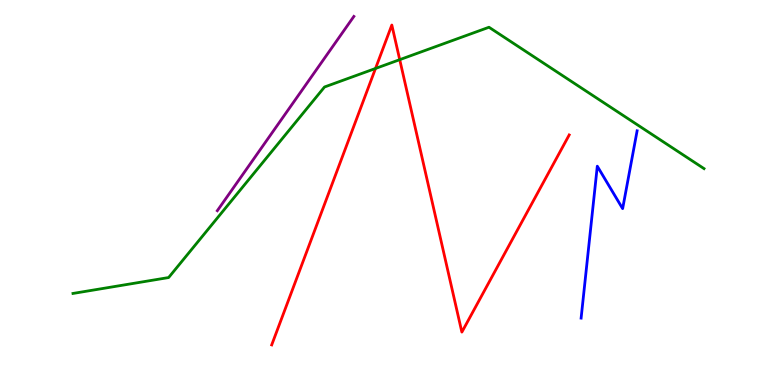[{'lines': ['blue', 'red'], 'intersections': []}, {'lines': ['green', 'red'], 'intersections': [{'x': 4.85, 'y': 8.22}, {'x': 5.16, 'y': 8.45}]}, {'lines': ['purple', 'red'], 'intersections': []}, {'lines': ['blue', 'green'], 'intersections': []}, {'lines': ['blue', 'purple'], 'intersections': []}, {'lines': ['green', 'purple'], 'intersections': []}]